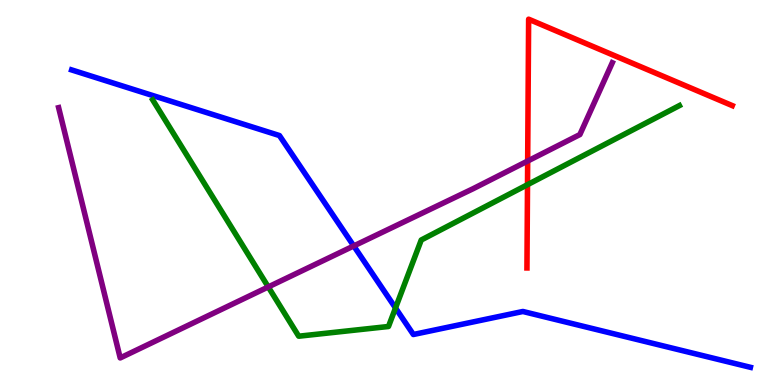[{'lines': ['blue', 'red'], 'intersections': []}, {'lines': ['green', 'red'], 'intersections': [{'x': 6.81, 'y': 5.2}]}, {'lines': ['purple', 'red'], 'intersections': [{'x': 6.81, 'y': 5.82}]}, {'lines': ['blue', 'green'], 'intersections': [{'x': 5.1, 'y': 2.0}]}, {'lines': ['blue', 'purple'], 'intersections': [{'x': 4.56, 'y': 3.61}]}, {'lines': ['green', 'purple'], 'intersections': [{'x': 3.46, 'y': 2.55}]}]